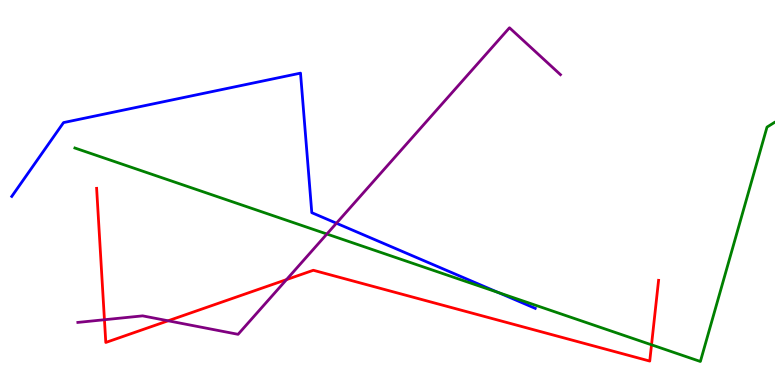[{'lines': ['blue', 'red'], 'intersections': []}, {'lines': ['green', 'red'], 'intersections': [{'x': 8.41, 'y': 1.04}]}, {'lines': ['purple', 'red'], 'intersections': [{'x': 1.35, 'y': 1.7}, {'x': 2.17, 'y': 1.67}, {'x': 3.7, 'y': 2.74}]}, {'lines': ['blue', 'green'], 'intersections': [{'x': 6.43, 'y': 2.4}]}, {'lines': ['blue', 'purple'], 'intersections': [{'x': 4.34, 'y': 4.2}]}, {'lines': ['green', 'purple'], 'intersections': [{'x': 4.22, 'y': 3.92}]}]